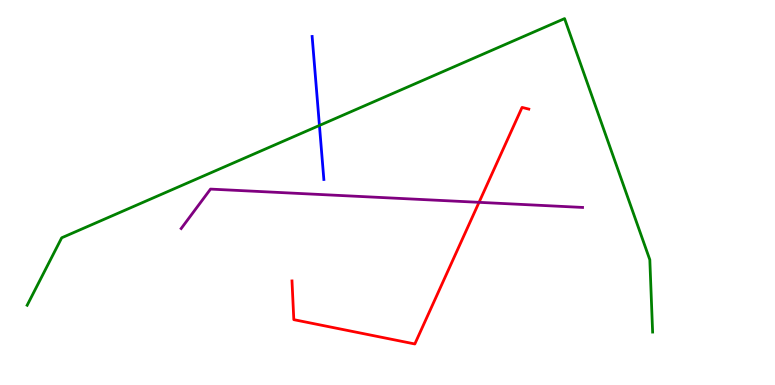[{'lines': ['blue', 'red'], 'intersections': []}, {'lines': ['green', 'red'], 'intersections': []}, {'lines': ['purple', 'red'], 'intersections': [{'x': 6.18, 'y': 4.74}]}, {'lines': ['blue', 'green'], 'intersections': [{'x': 4.12, 'y': 6.74}]}, {'lines': ['blue', 'purple'], 'intersections': []}, {'lines': ['green', 'purple'], 'intersections': []}]